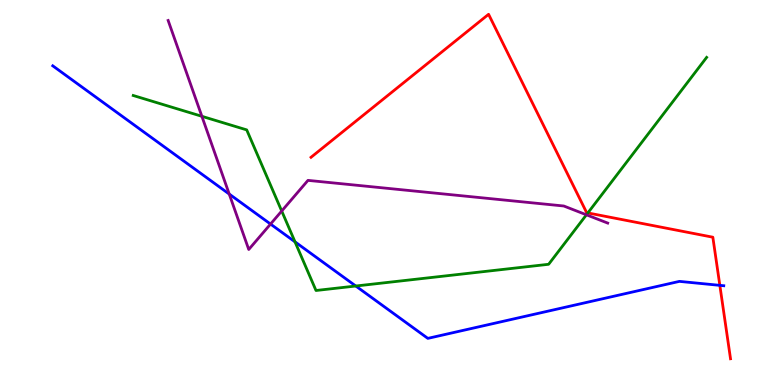[{'lines': ['blue', 'red'], 'intersections': [{'x': 9.29, 'y': 2.59}]}, {'lines': ['green', 'red'], 'intersections': [{'x': 7.59, 'y': 4.47}]}, {'lines': ['purple', 'red'], 'intersections': []}, {'lines': ['blue', 'green'], 'intersections': [{'x': 3.81, 'y': 3.72}, {'x': 4.59, 'y': 2.57}]}, {'lines': ['blue', 'purple'], 'intersections': [{'x': 2.96, 'y': 4.96}, {'x': 3.49, 'y': 4.18}]}, {'lines': ['green', 'purple'], 'intersections': [{'x': 2.6, 'y': 6.98}, {'x': 3.63, 'y': 4.52}, {'x': 7.57, 'y': 4.42}]}]